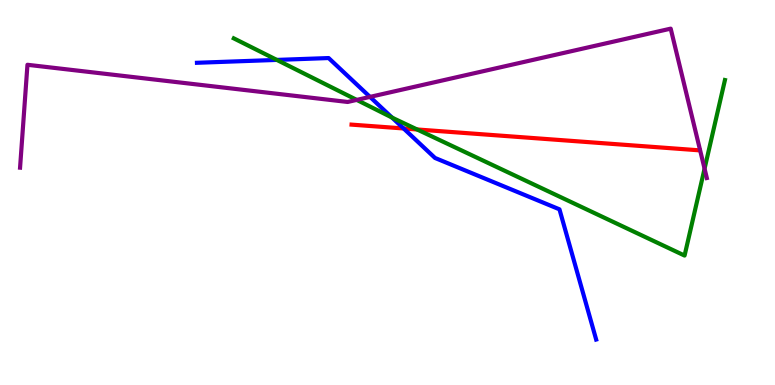[{'lines': ['blue', 'red'], 'intersections': [{'x': 5.21, 'y': 6.66}]}, {'lines': ['green', 'red'], 'intersections': [{'x': 5.38, 'y': 6.64}]}, {'lines': ['purple', 'red'], 'intersections': []}, {'lines': ['blue', 'green'], 'intersections': [{'x': 3.57, 'y': 8.44}, {'x': 5.06, 'y': 6.95}]}, {'lines': ['blue', 'purple'], 'intersections': [{'x': 4.77, 'y': 7.48}]}, {'lines': ['green', 'purple'], 'intersections': [{'x': 4.6, 'y': 7.41}, {'x': 9.09, 'y': 5.62}]}]